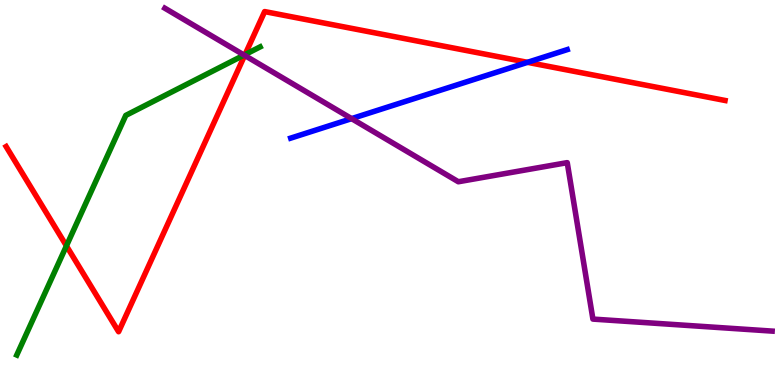[{'lines': ['blue', 'red'], 'intersections': [{'x': 6.81, 'y': 8.38}]}, {'lines': ['green', 'red'], 'intersections': [{'x': 0.857, 'y': 3.61}, {'x': 3.16, 'y': 8.58}]}, {'lines': ['purple', 'red'], 'intersections': [{'x': 3.16, 'y': 8.56}]}, {'lines': ['blue', 'green'], 'intersections': []}, {'lines': ['blue', 'purple'], 'intersections': [{'x': 4.54, 'y': 6.92}]}, {'lines': ['green', 'purple'], 'intersections': [{'x': 3.15, 'y': 8.57}]}]